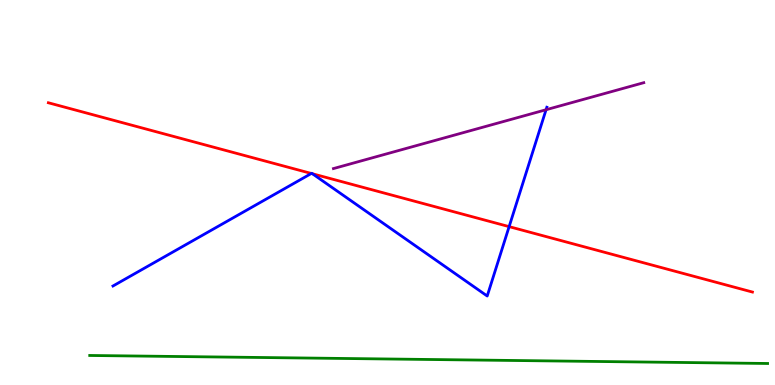[{'lines': ['blue', 'red'], 'intersections': [{'x': 4.02, 'y': 5.49}, {'x': 4.03, 'y': 5.49}, {'x': 6.57, 'y': 4.11}]}, {'lines': ['green', 'red'], 'intersections': []}, {'lines': ['purple', 'red'], 'intersections': []}, {'lines': ['blue', 'green'], 'intersections': []}, {'lines': ['blue', 'purple'], 'intersections': [{'x': 7.05, 'y': 7.15}]}, {'lines': ['green', 'purple'], 'intersections': []}]